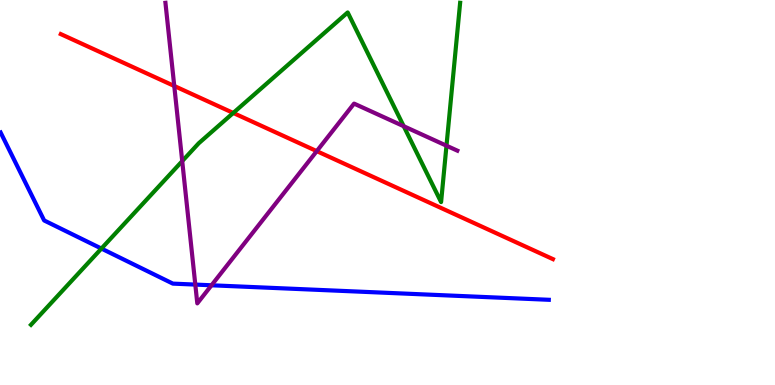[{'lines': ['blue', 'red'], 'intersections': []}, {'lines': ['green', 'red'], 'intersections': [{'x': 3.01, 'y': 7.07}]}, {'lines': ['purple', 'red'], 'intersections': [{'x': 2.25, 'y': 7.77}, {'x': 4.09, 'y': 6.07}]}, {'lines': ['blue', 'green'], 'intersections': [{'x': 1.31, 'y': 3.54}]}, {'lines': ['blue', 'purple'], 'intersections': [{'x': 2.52, 'y': 2.61}, {'x': 2.73, 'y': 2.59}]}, {'lines': ['green', 'purple'], 'intersections': [{'x': 2.35, 'y': 5.82}, {'x': 5.21, 'y': 6.72}, {'x': 5.76, 'y': 6.22}]}]